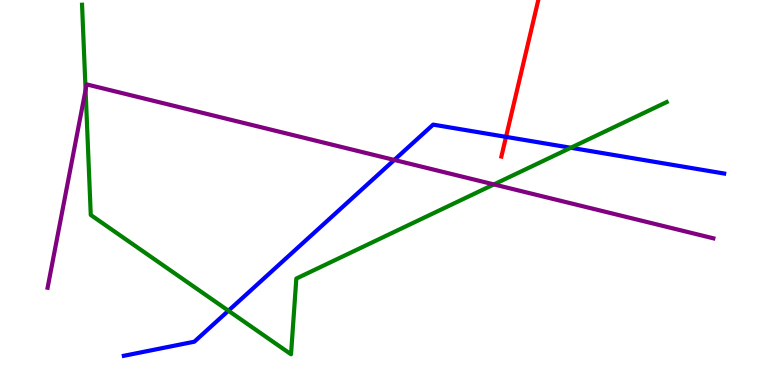[{'lines': ['blue', 'red'], 'intersections': [{'x': 6.53, 'y': 6.44}]}, {'lines': ['green', 'red'], 'intersections': []}, {'lines': ['purple', 'red'], 'intersections': []}, {'lines': ['blue', 'green'], 'intersections': [{'x': 2.95, 'y': 1.93}, {'x': 7.37, 'y': 6.16}]}, {'lines': ['blue', 'purple'], 'intersections': [{'x': 5.09, 'y': 5.85}]}, {'lines': ['green', 'purple'], 'intersections': [{'x': 1.1, 'y': 7.67}, {'x': 6.37, 'y': 5.21}]}]